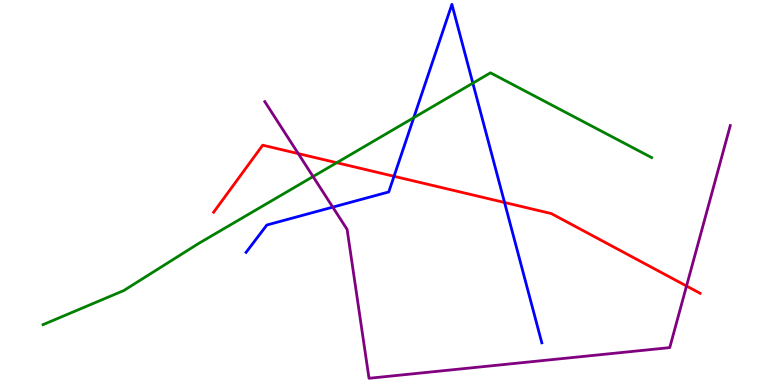[{'lines': ['blue', 'red'], 'intersections': [{'x': 5.08, 'y': 5.42}, {'x': 6.51, 'y': 4.74}]}, {'lines': ['green', 'red'], 'intersections': [{'x': 4.34, 'y': 5.77}]}, {'lines': ['purple', 'red'], 'intersections': [{'x': 3.85, 'y': 6.01}, {'x': 8.86, 'y': 2.57}]}, {'lines': ['blue', 'green'], 'intersections': [{'x': 5.34, 'y': 6.94}, {'x': 6.1, 'y': 7.84}]}, {'lines': ['blue', 'purple'], 'intersections': [{'x': 4.29, 'y': 4.62}]}, {'lines': ['green', 'purple'], 'intersections': [{'x': 4.04, 'y': 5.41}]}]